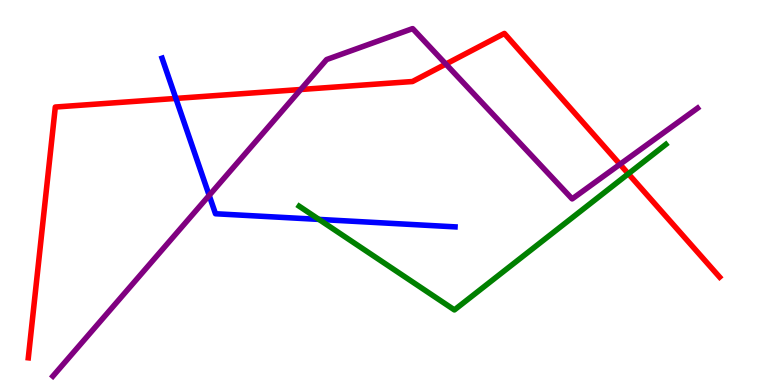[{'lines': ['blue', 'red'], 'intersections': [{'x': 2.27, 'y': 7.44}]}, {'lines': ['green', 'red'], 'intersections': [{'x': 8.11, 'y': 5.49}]}, {'lines': ['purple', 'red'], 'intersections': [{'x': 3.88, 'y': 7.68}, {'x': 5.75, 'y': 8.34}, {'x': 8.0, 'y': 5.73}]}, {'lines': ['blue', 'green'], 'intersections': [{'x': 4.12, 'y': 4.3}]}, {'lines': ['blue', 'purple'], 'intersections': [{'x': 2.7, 'y': 4.93}]}, {'lines': ['green', 'purple'], 'intersections': []}]